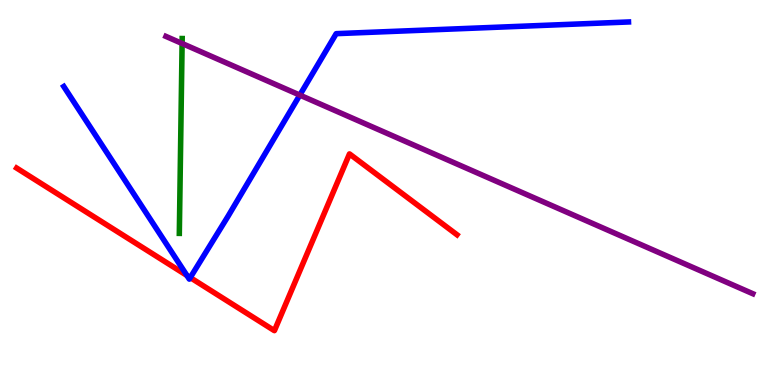[{'lines': ['blue', 'red'], 'intersections': [{'x': 2.41, 'y': 2.84}, {'x': 2.46, 'y': 2.79}]}, {'lines': ['green', 'red'], 'intersections': []}, {'lines': ['purple', 'red'], 'intersections': []}, {'lines': ['blue', 'green'], 'intersections': []}, {'lines': ['blue', 'purple'], 'intersections': [{'x': 3.87, 'y': 7.53}]}, {'lines': ['green', 'purple'], 'intersections': [{'x': 2.35, 'y': 8.87}]}]